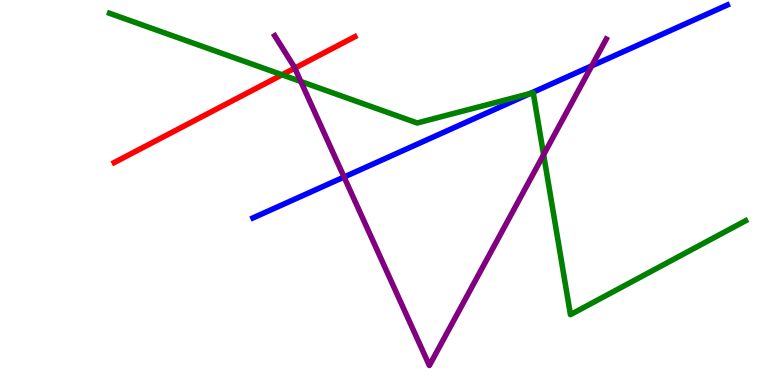[{'lines': ['blue', 'red'], 'intersections': []}, {'lines': ['green', 'red'], 'intersections': [{'x': 3.64, 'y': 8.06}]}, {'lines': ['purple', 'red'], 'intersections': [{'x': 3.8, 'y': 8.23}]}, {'lines': ['blue', 'green'], 'intersections': [{'x': 6.84, 'y': 7.57}]}, {'lines': ['blue', 'purple'], 'intersections': [{'x': 4.44, 'y': 5.4}, {'x': 7.64, 'y': 8.29}]}, {'lines': ['green', 'purple'], 'intersections': [{'x': 3.88, 'y': 7.88}, {'x': 7.01, 'y': 5.98}]}]